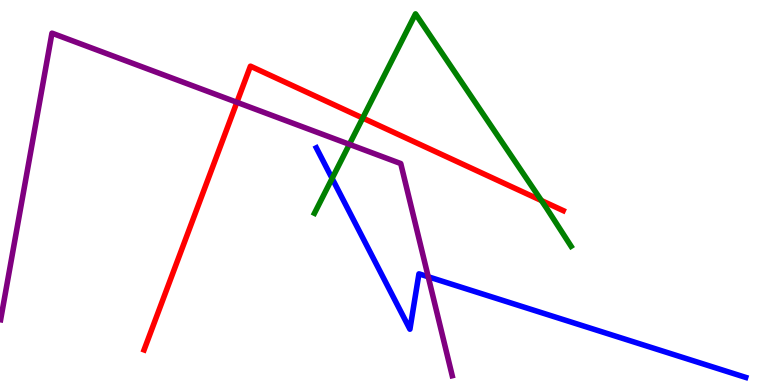[{'lines': ['blue', 'red'], 'intersections': []}, {'lines': ['green', 'red'], 'intersections': [{'x': 4.68, 'y': 6.93}, {'x': 6.99, 'y': 4.79}]}, {'lines': ['purple', 'red'], 'intersections': [{'x': 3.06, 'y': 7.34}]}, {'lines': ['blue', 'green'], 'intersections': [{'x': 4.29, 'y': 5.37}]}, {'lines': ['blue', 'purple'], 'intersections': [{'x': 5.53, 'y': 2.81}]}, {'lines': ['green', 'purple'], 'intersections': [{'x': 4.51, 'y': 6.25}]}]